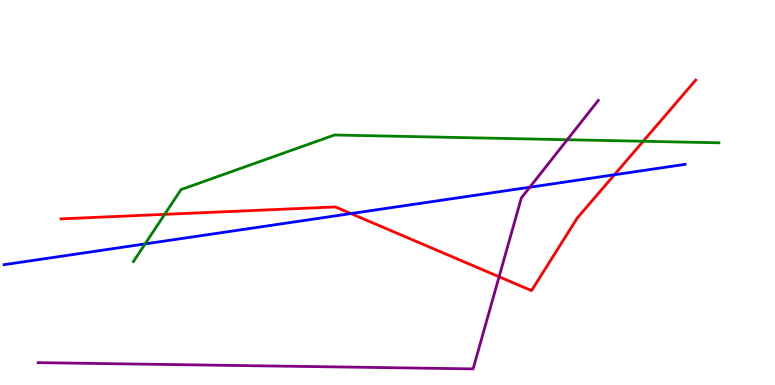[{'lines': ['blue', 'red'], 'intersections': [{'x': 4.53, 'y': 4.45}, {'x': 7.93, 'y': 5.46}]}, {'lines': ['green', 'red'], 'intersections': [{'x': 2.12, 'y': 4.43}, {'x': 8.3, 'y': 6.33}]}, {'lines': ['purple', 'red'], 'intersections': [{'x': 6.44, 'y': 2.81}]}, {'lines': ['blue', 'green'], 'intersections': [{'x': 1.87, 'y': 3.66}]}, {'lines': ['blue', 'purple'], 'intersections': [{'x': 6.84, 'y': 5.14}]}, {'lines': ['green', 'purple'], 'intersections': [{'x': 7.32, 'y': 6.37}]}]